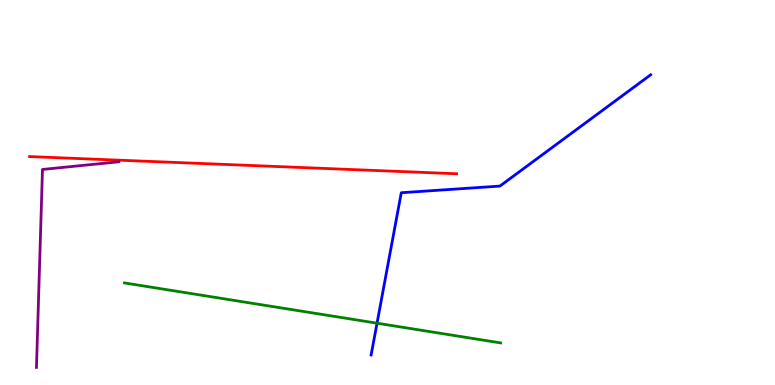[{'lines': ['blue', 'red'], 'intersections': []}, {'lines': ['green', 'red'], 'intersections': []}, {'lines': ['purple', 'red'], 'intersections': []}, {'lines': ['blue', 'green'], 'intersections': [{'x': 4.86, 'y': 1.61}]}, {'lines': ['blue', 'purple'], 'intersections': []}, {'lines': ['green', 'purple'], 'intersections': []}]